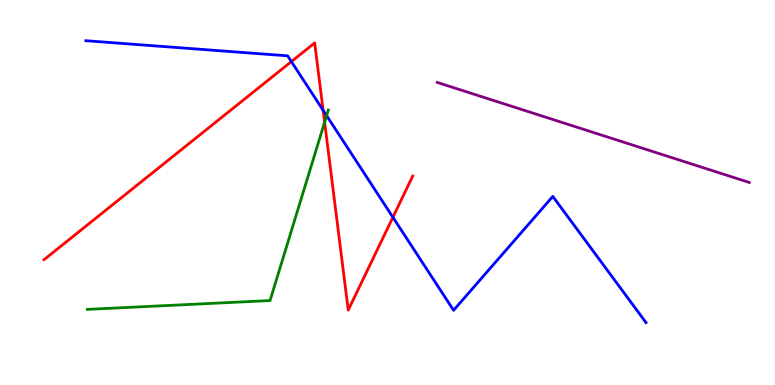[{'lines': ['blue', 'red'], 'intersections': [{'x': 3.76, 'y': 8.4}, {'x': 4.17, 'y': 7.14}, {'x': 5.07, 'y': 4.36}]}, {'lines': ['green', 'red'], 'intersections': [{'x': 4.19, 'y': 6.83}]}, {'lines': ['purple', 'red'], 'intersections': []}, {'lines': ['blue', 'green'], 'intersections': [{'x': 4.21, 'y': 7.0}]}, {'lines': ['blue', 'purple'], 'intersections': []}, {'lines': ['green', 'purple'], 'intersections': []}]